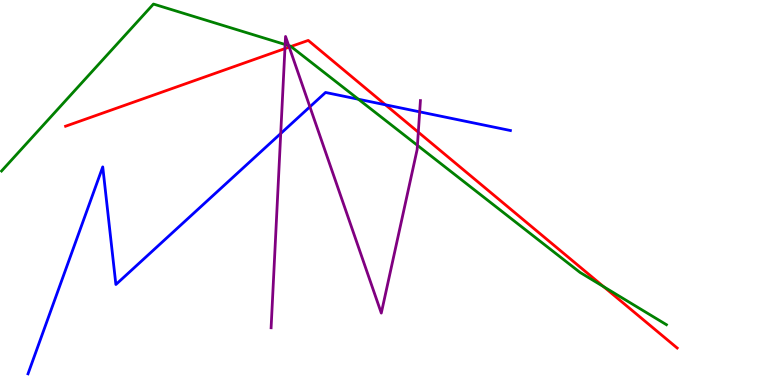[{'lines': ['blue', 'red'], 'intersections': [{'x': 4.97, 'y': 7.28}]}, {'lines': ['green', 'red'], 'intersections': [{'x': 3.75, 'y': 8.79}, {'x': 7.79, 'y': 2.55}]}, {'lines': ['purple', 'red'], 'intersections': [{'x': 3.68, 'y': 8.74}, {'x': 3.73, 'y': 8.78}, {'x': 5.4, 'y': 6.57}]}, {'lines': ['blue', 'green'], 'intersections': [{'x': 4.62, 'y': 7.42}]}, {'lines': ['blue', 'purple'], 'intersections': [{'x': 3.62, 'y': 6.53}, {'x': 4.0, 'y': 7.23}, {'x': 5.42, 'y': 7.1}]}, {'lines': ['green', 'purple'], 'intersections': [{'x': 3.68, 'y': 8.84}, {'x': 3.73, 'y': 8.82}, {'x': 5.39, 'y': 6.22}]}]